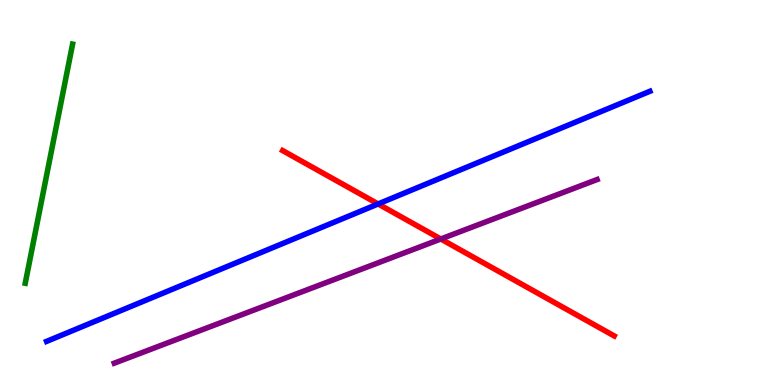[{'lines': ['blue', 'red'], 'intersections': [{'x': 4.88, 'y': 4.7}]}, {'lines': ['green', 'red'], 'intersections': []}, {'lines': ['purple', 'red'], 'intersections': [{'x': 5.69, 'y': 3.79}]}, {'lines': ['blue', 'green'], 'intersections': []}, {'lines': ['blue', 'purple'], 'intersections': []}, {'lines': ['green', 'purple'], 'intersections': []}]